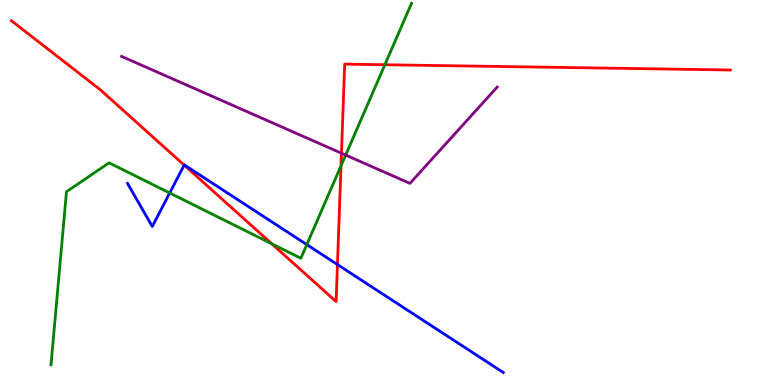[{'lines': ['blue', 'red'], 'intersections': [{'x': 2.38, 'y': 5.71}, {'x': 4.35, 'y': 3.13}]}, {'lines': ['green', 'red'], 'intersections': [{'x': 3.51, 'y': 3.67}, {'x': 4.4, 'y': 5.69}, {'x': 4.97, 'y': 8.32}]}, {'lines': ['purple', 'red'], 'intersections': [{'x': 4.41, 'y': 6.02}]}, {'lines': ['blue', 'green'], 'intersections': [{'x': 2.19, 'y': 4.99}, {'x': 3.96, 'y': 3.65}]}, {'lines': ['blue', 'purple'], 'intersections': []}, {'lines': ['green', 'purple'], 'intersections': [{'x': 4.46, 'y': 5.97}]}]